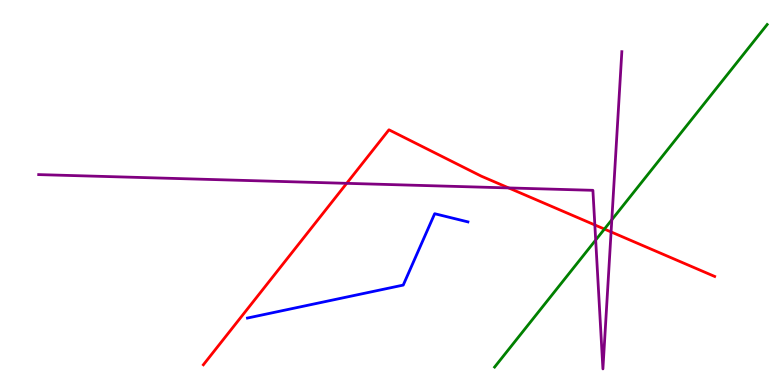[{'lines': ['blue', 'red'], 'intersections': []}, {'lines': ['green', 'red'], 'intersections': [{'x': 7.8, 'y': 4.05}]}, {'lines': ['purple', 'red'], 'intersections': [{'x': 4.47, 'y': 5.24}, {'x': 6.56, 'y': 5.12}, {'x': 7.68, 'y': 4.16}, {'x': 7.89, 'y': 3.98}]}, {'lines': ['blue', 'green'], 'intersections': []}, {'lines': ['blue', 'purple'], 'intersections': []}, {'lines': ['green', 'purple'], 'intersections': [{'x': 7.69, 'y': 3.77}, {'x': 7.89, 'y': 4.29}]}]